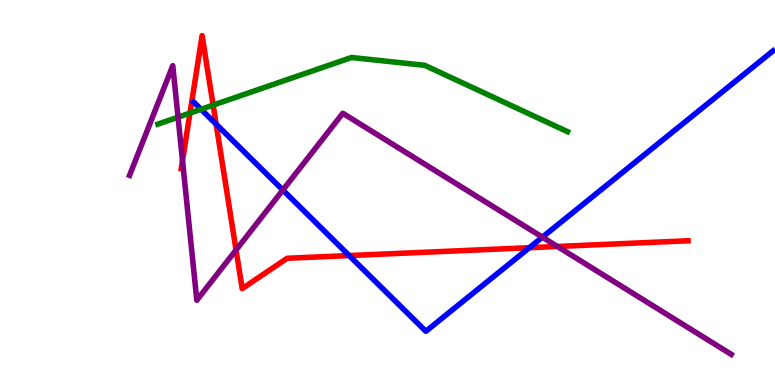[{'lines': ['blue', 'red'], 'intersections': [{'x': 2.79, 'y': 6.78}, {'x': 4.51, 'y': 3.36}, {'x': 6.83, 'y': 3.57}]}, {'lines': ['green', 'red'], 'intersections': [{'x': 2.45, 'y': 7.06}, {'x': 2.75, 'y': 7.27}]}, {'lines': ['purple', 'red'], 'intersections': [{'x': 2.35, 'y': 5.83}, {'x': 3.05, 'y': 3.51}, {'x': 7.19, 'y': 3.6}]}, {'lines': ['blue', 'green'], 'intersections': [{'x': 2.59, 'y': 7.16}]}, {'lines': ['blue', 'purple'], 'intersections': [{'x': 3.65, 'y': 5.06}, {'x': 7.0, 'y': 3.84}]}, {'lines': ['green', 'purple'], 'intersections': [{'x': 2.3, 'y': 6.96}]}]